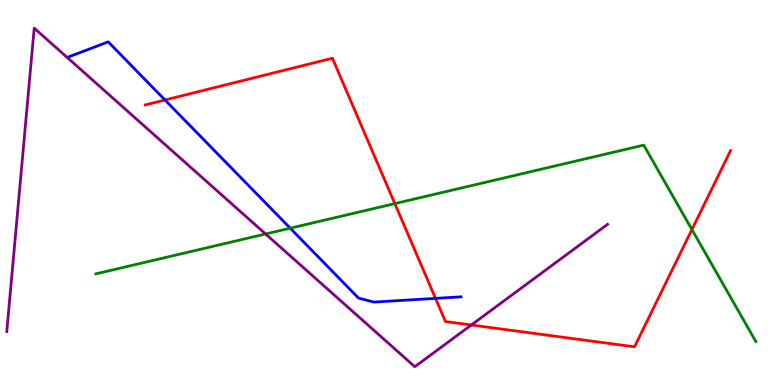[{'lines': ['blue', 'red'], 'intersections': [{'x': 2.13, 'y': 7.4}, {'x': 5.62, 'y': 2.25}]}, {'lines': ['green', 'red'], 'intersections': [{'x': 5.09, 'y': 4.71}, {'x': 8.93, 'y': 4.04}]}, {'lines': ['purple', 'red'], 'intersections': [{'x': 6.08, 'y': 1.56}]}, {'lines': ['blue', 'green'], 'intersections': [{'x': 3.74, 'y': 4.07}]}, {'lines': ['blue', 'purple'], 'intersections': []}, {'lines': ['green', 'purple'], 'intersections': [{'x': 3.43, 'y': 3.92}]}]